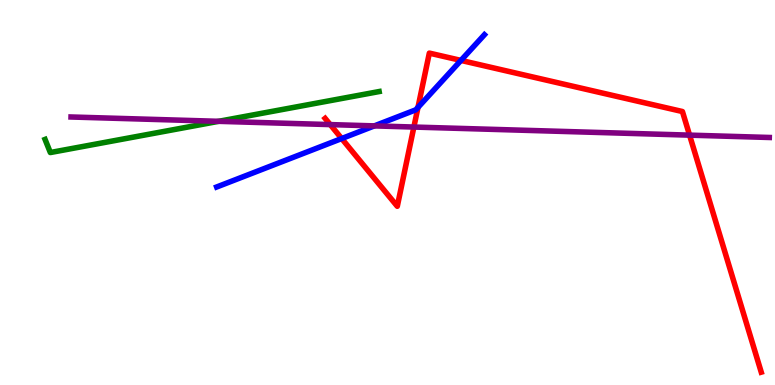[{'lines': ['blue', 'red'], 'intersections': [{'x': 4.41, 'y': 6.4}, {'x': 5.39, 'y': 7.21}, {'x': 5.95, 'y': 8.43}]}, {'lines': ['green', 'red'], 'intersections': []}, {'lines': ['purple', 'red'], 'intersections': [{'x': 4.26, 'y': 6.76}, {'x': 5.34, 'y': 6.7}, {'x': 8.9, 'y': 6.49}]}, {'lines': ['blue', 'green'], 'intersections': []}, {'lines': ['blue', 'purple'], 'intersections': [{'x': 4.83, 'y': 6.73}]}, {'lines': ['green', 'purple'], 'intersections': [{'x': 2.82, 'y': 6.85}]}]